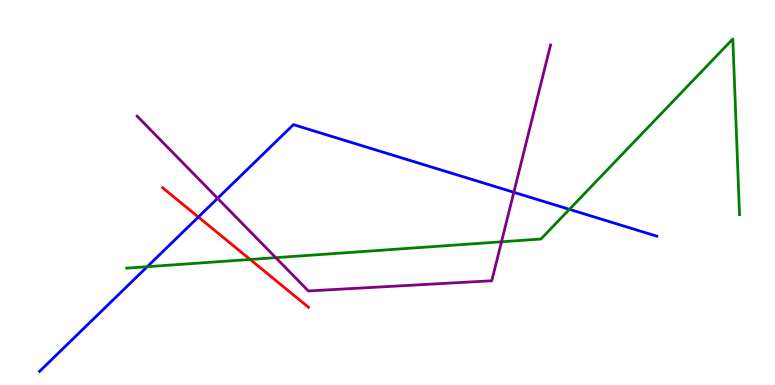[{'lines': ['blue', 'red'], 'intersections': [{'x': 2.56, 'y': 4.36}]}, {'lines': ['green', 'red'], 'intersections': [{'x': 3.23, 'y': 3.26}]}, {'lines': ['purple', 'red'], 'intersections': []}, {'lines': ['blue', 'green'], 'intersections': [{'x': 1.9, 'y': 3.07}, {'x': 7.35, 'y': 4.56}]}, {'lines': ['blue', 'purple'], 'intersections': [{'x': 2.81, 'y': 4.85}, {'x': 6.63, 'y': 5.01}]}, {'lines': ['green', 'purple'], 'intersections': [{'x': 3.56, 'y': 3.31}, {'x': 6.47, 'y': 3.72}]}]